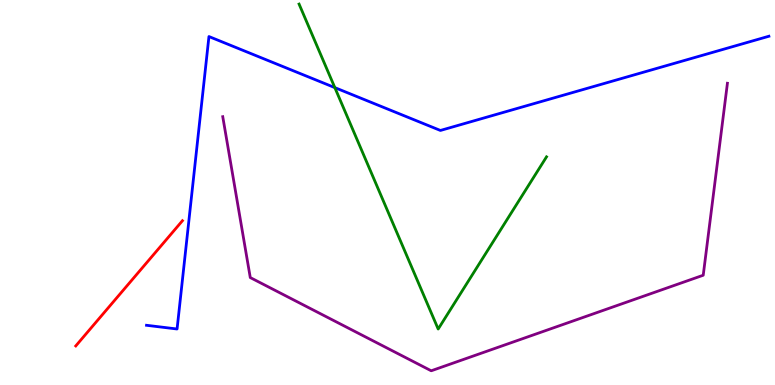[{'lines': ['blue', 'red'], 'intersections': []}, {'lines': ['green', 'red'], 'intersections': []}, {'lines': ['purple', 'red'], 'intersections': []}, {'lines': ['blue', 'green'], 'intersections': [{'x': 4.32, 'y': 7.72}]}, {'lines': ['blue', 'purple'], 'intersections': []}, {'lines': ['green', 'purple'], 'intersections': []}]